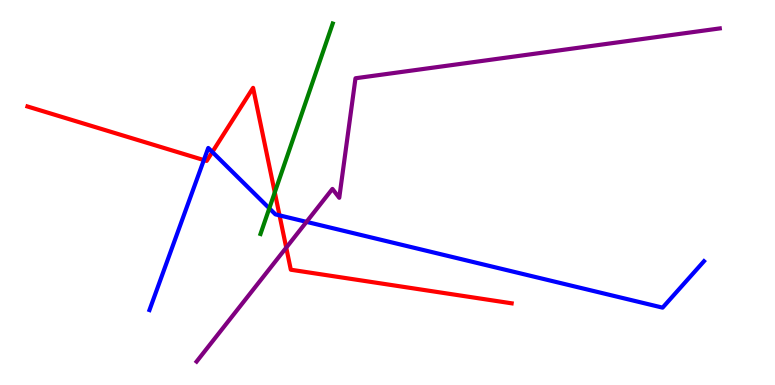[{'lines': ['blue', 'red'], 'intersections': [{'x': 2.63, 'y': 5.84}, {'x': 2.74, 'y': 6.05}, {'x': 3.61, 'y': 4.41}]}, {'lines': ['green', 'red'], 'intersections': [{'x': 3.55, 'y': 5.0}]}, {'lines': ['purple', 'red'], 'intersections': [{'x': 3.69, 'y': 3.57}]}, {'lines': ['blue', 'green'], 'intersections': [{'x': 3.47, 'y': 4.59}]}, {'lines': ['blue', 'purple'], 'intersections': [{'x': 3.95, 'y': 4.24}]}, {'lines': ['green', 'purple'], 'intersections': []}]